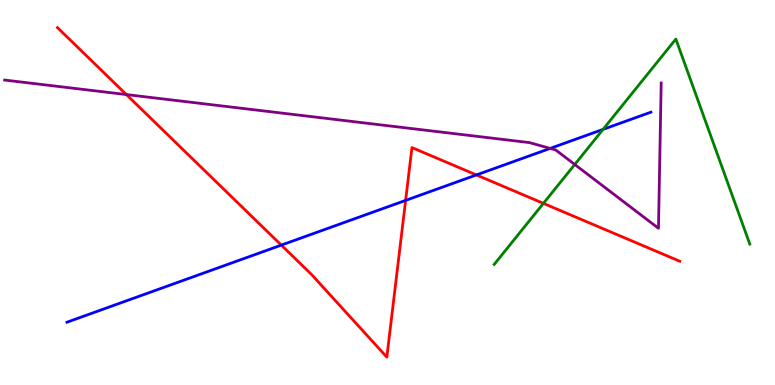[{'lines': ['blue', 'red'], 'intersections': [{'x': 3.63, 'y': 3.63}, {'x': 5.23, 'y': 4.79}, {'x': 6.15, 'y': 5.46}]}, {'lines': ['green', 'red'], 'intersections': [{'x': 7.01, 'y': 4.72}]}, {'lines': ['purple', 'red'], 'intersections': [{'x': 1.63, 'y': 7.54}]}, {'lines': ['blue', 'green'], 'intersections': [{'x': 7.78, 'y': 6.64}]}, {'lines': ['blue', 'purple'], 'intersections': [{'x': 7.1, 'y': 6.15}]}, {'lines': ['green', 'purple'], 'intersections': [{'x': 7.42, 'y': 5.73}]}]